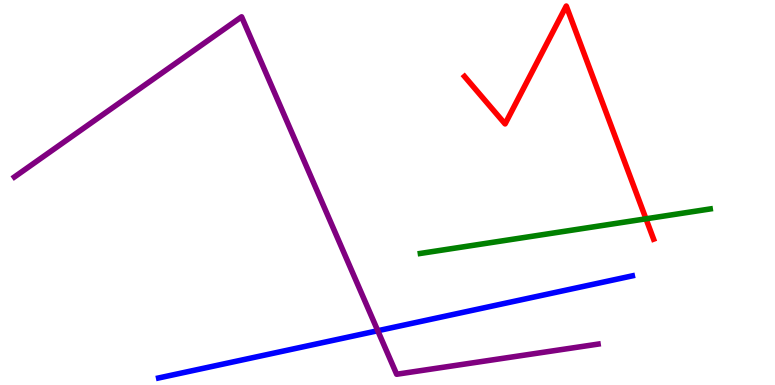[{'lines': ['blue', 'red'], 'intersections': []}, {'lines': ['green', 'red'], 'intersections': [{'x': 8.34, 'y': 4.32}]}, {'lines': ['purple', 'red'], 'intersections': []}, {'lines': ['blue', 'green'], 'intersections': []}, {'lines': ['blue', 'purple'], 'intersections': [{'x': 4.87, 'y': 1.41}]}, {'lines': ['green', 'purple'], 'intersections': []}]